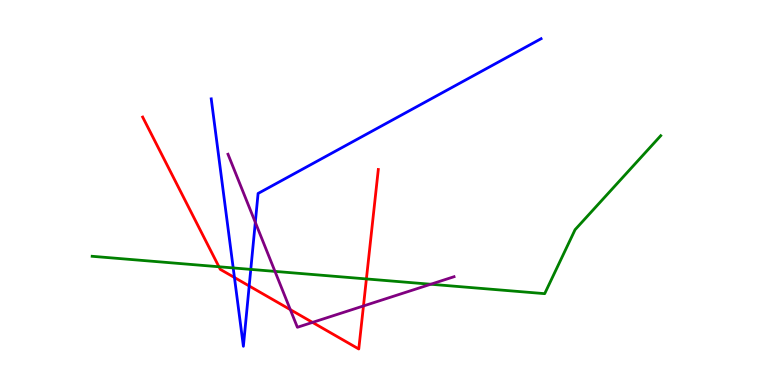[{'lines': ['blue', 'red'], 'intersections': [{'x': 3.03, 'y': 2.79}, {'x': 3.22, 'y': 2.57}]}, {'lines': ['green', 'red'], 'intersections': [{'x': 2.83, 'y': 3.07}, {'x': 4.73, 'y': 2.75}]}, {'lines': ['purple', 'red'], 'intersections': [{'x': 3.75, 'y': 1.96}, {'x': 4.03, 'y': 1.63}, {'x': 4.69, 'y': 2.05}]}, {'lines': ['blue', 'green'], 'intersections': [{'x': 3.01, 'y': 3.04}, {'x': 3.24, 'y': 3.0}]}, {'lines': ['blue', 'purple'], 'intersections': [{'x': 3.29, 'y': 4.22}]}, {'lines': ['green', 'purple'], 'intersections': [{'x': 3.55, 'y': 2.95}, {'x': 5.56, 'y': 2.62}]}]